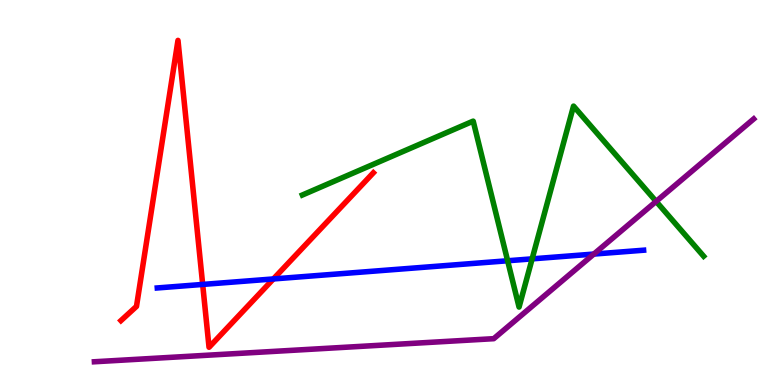[{'lines': ['blue', 'red'], 'intersections': [{'x': 2.62, 'y': 2.61}, {'x': 3.53, 'y': 2.75}]}, {'lines': ['green', 'red'], 'intersections': []}, {'lines': ['purple', 'red'], 'intersections': []}, {'lines': ['blue', 'green'], 'intersections': [{'x': 6.55, 'y': 3.23}, {'x': 6.87, 'y': 3.28}]}, {'lines': ['blue', 'purple'], 'intersections': [{'x': 7.66, 'y': 3.4}]}, {'lines': ['green', 'purple'], 'intersections': [{'x': 8.47, 'y': 4.77}]}]